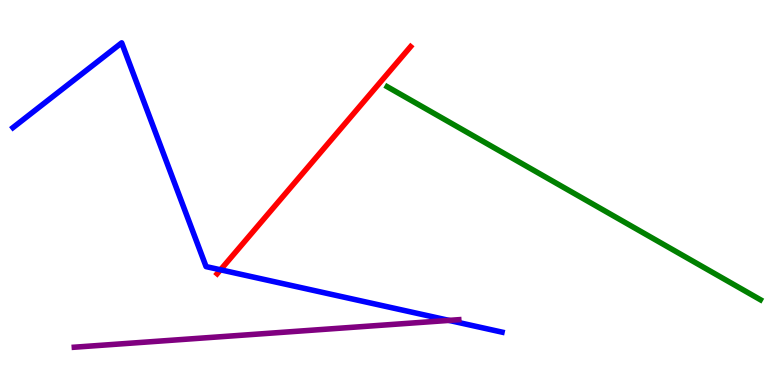[{'lines': ['blue', 'red'], 'intersections': [{'x': 2.85, 'y': 2.99}]}, {'lines': ['green', 'red'], 'intersections': []}, {'lines': ['purple', 'red'], 'intersections': []}, {'lines': ['blue', 'green'], 'intersections': []}, {'lines': ['blue', 'purple'], 'intersections': [{'x': 5.79, 'y': 1.68}]}, {'lines': ['green', 'purple'], 'intersections': []}]